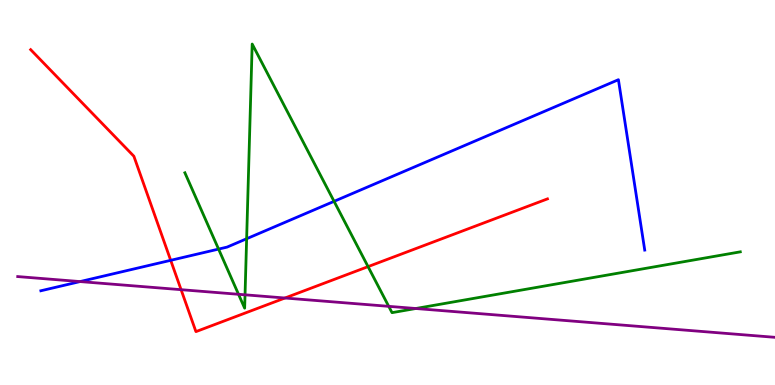[{'lines': ['blue', 'red'], 'intersections': [{'x': 2.2, 'y': 3.24}]}, {'lines': ['green', 'red'], 'intersections': [{'x': 4.75, 'y': 3.07}]}, {'lines': ['purple', 'red'], 'intersections': [{'x': 2.34, 'y': 2.48}, {'x': 3.68, 'y': 2.26}]}, {'lines': ['blue', 'green'], 'intersections': [{'x': 2.82, 'y': 3.53}, {'x': 3.18, 'y': 3.8}, {'x': 4.31, 'y': 4.77}]}, {'lines': ['blue', 'purple'], 'intersections': [{'x': 1.03, 'y': 2.69}]}, {'lines': ['green', 'purple'], 'intersections': [{'x': 3.08, 'y': 2.36}, {'x': 3.16, 'y': 2.34}, {'x': 5.02, 'y': 2.04}, {'x': 5.36, 'y': 1.99}]}]